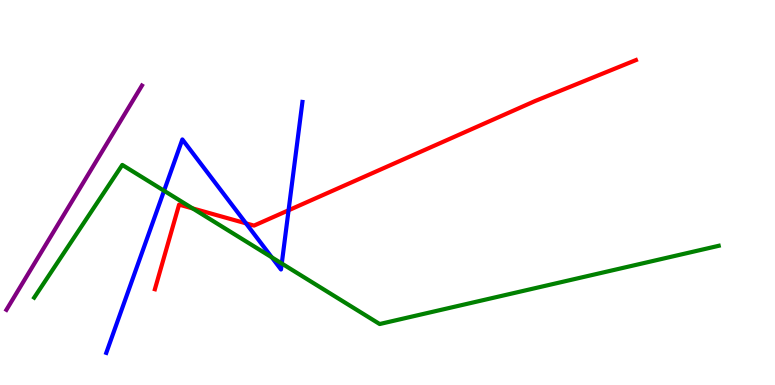[{'lines': ['blue', 'red'], 'intersections': [{'x': 3.17, 'y': 4.2}, {'x': 3.72, 'y': 4.54}]}, {'lines': ['green', 'red'], 'intersections': [{'x': 2.49, 'y': 4.59}]}, {'lines': ['purple', 'red'], 'intersections': []}, {'lines': ['blue', 'green'], 'intersections': [{'x': 2.12, 'y': 5.05}, {'x': 3.51, 'y': 3.32}, {'x': 3.64, 'y': 3.16}]}, {'lines': ['blue', 'purple'], 'intersections': []}, {'lines': ['green', 'purple'], 'intersections': []}]